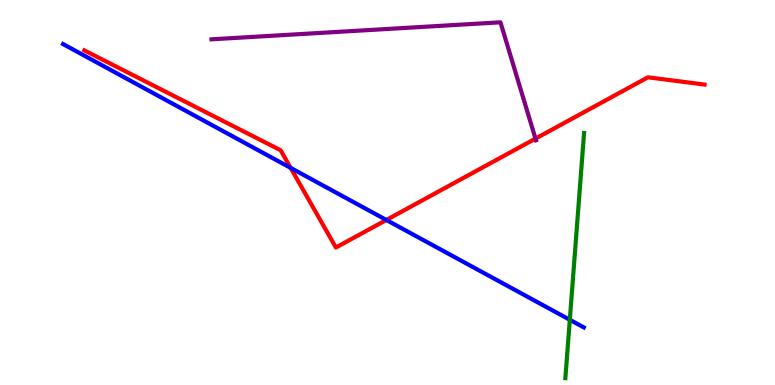[{'lines': ['blue', 'red'], 'intersections': [{'x': 3.75, 'y': 5.64}, {'x': 4.99, 'y': 4.29}]}, {'lines': ['green', 'red'], 'intersections': []}, {'lines': ['purple', 'red'], 'intersections': [{'x': 6.91, 'y': 6.4}]}, {'lines': ['blue', 'green'], 'intersections': [{'x': 7.35, 'y': 1.69}]}, {'lines': ['blue', 'purple'], 'intersections': []}, {'lines': ['green', 'purple'], 'intersections': []}]